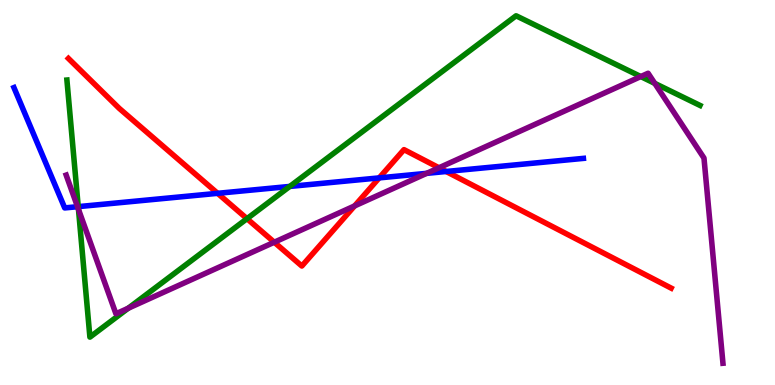[{'lines': ['blue', 'red'], 'intersections': [{'x': 2.81, 'y': 4.98}, {'x': 4.89, 'y': 5.38}, {'x': 5.76, 'y': 5.55}]}, {'lines': ['green', 'red'], 'intersections': [{'x': 3.19, 'y': 4.32}]}, {'lines': ['purple', 'red'], 'intersections': [{'x': 3.54, 'y': 3.71}, {'x': 4.58, 'y': 4.65}, {'x': 5.66, 'y': 5.64}]}, {'lines': ['blue', 'green'], 'intersections': [{'x': 1.01, 'y': 4.63}, {'x': 3.74, 'y': 5.16}]}, {'lines': ['blue', 'purple'], 'intersections': [{'x': 1.0, 'y': 4.63}, {'x': 5.51, 'y': 5.5}]}, {'lines': ['green', 'purple'], 'intersections': [{'x': 1.01, 'y': 4.56}, {'x': 1.65, 'y': 1.99}, {'x': 8.27, 'y': 8.01}, {'x': 8.45, 'y': 7.83}]}]